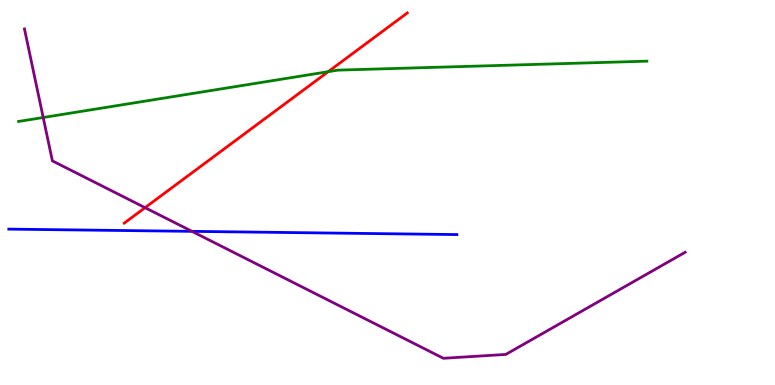[{'lines': ['blue', 'red'], 'intersections': []}, {'lines': ['green', 'red'], 'intersections': [{'x': 4.23, 'y': 8.14}]}, {'lines': ['purple', 'red'], 'intersections': [{'x': 1.87, 'y': 4.61}]}, {'lines': ['blue', 'green'], 'intersections': []}, {'lines': ['blue', 'purple'], 'intersections': [{'x': 2.48, 'y': 3.99}]}, {'lines': ['green', 'purple'], 'intersections': [{'x': 0.557, 'y': 6.95}]}]